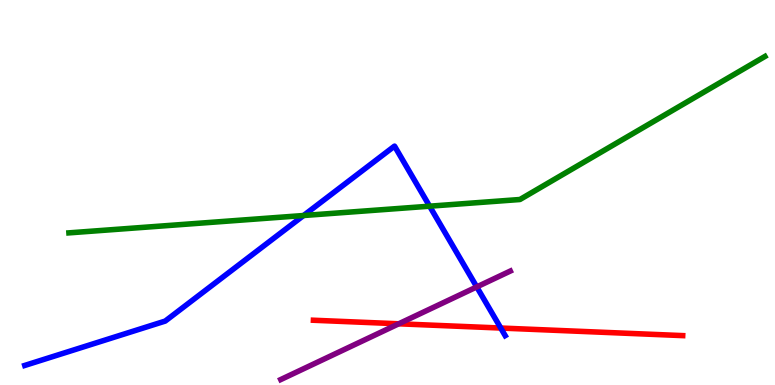[{'lines': ['blue', 'red'], 'intersections': [{'x': 6.46, 'y': 1.48}]}, {'lines': ['green', 'red'], 'intersections': []}, {'lines': ['purple', 'red'], 'intersections': [{'x': 5.15, 'y': 1.59}]}, {'lines': ['blue', 'green'], 'intersections': [{'x': 3.92, 'y': 4.4}, {'x': 5.54, 'y': 4.64}]}, {'lines': ['blue', 'purple'], 'intersections': [{'x': 6.15, 'y': 2.55}]}, {'lines': ['green', 'purple'], 'intersections': []}]